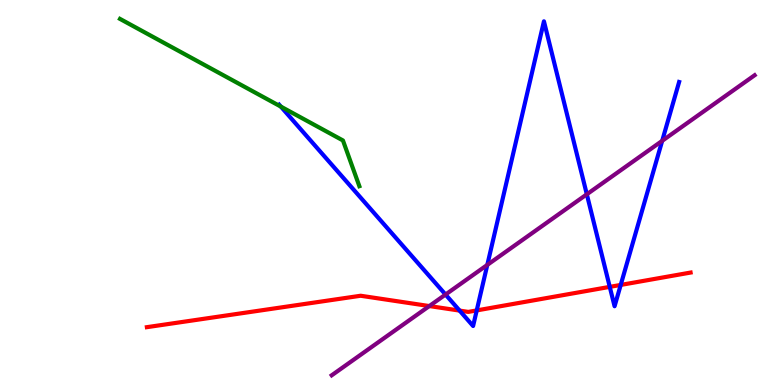[{'lines': ['blue', 'red'], 'intersections': [{'x': 5.93, 'y': 1.93}, {'x': 6.15, 'y': 1.94}, {'x': 7.87, 'y': 2.55}, {'x': 8.01, 'y': 2.6}]}, {'lines': ['green', 'red'], 'intersections': []}, {'lines': ['purple', 'red'], 'intersections': [{'x': 5.54, 'y': 2.05}]}, {'lines': ['blue', 'green'], 'intersections': [{'x': 3.62, 'y': 7.23}]}, {'lines': ['blue', 'purple'], 'intersections': [{'x': 5.75, 'y': 2.35}, {'x': 6.29, 'y': 3.12}, {'x': 7.57, 'y': 4.95}, {'x': 8.54, 'y': 6.34}]}, {'lines': ['green', 'purple'], 'intersections': []}]